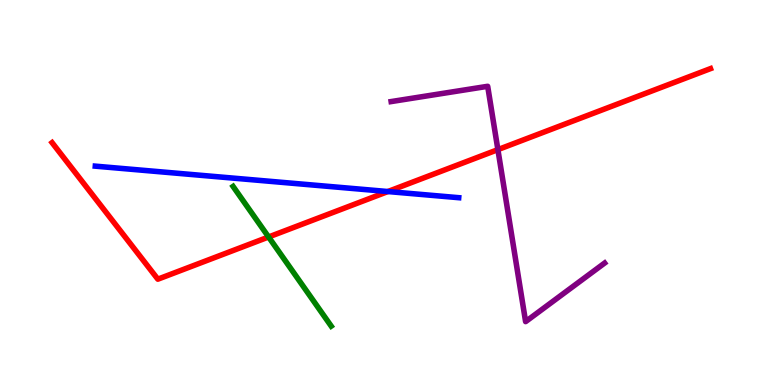[{'lines': ['blue', 'red'], 'intersections': [{'x': 5.0, 'y': 5.02}]}, {'lines': ['green', 'red'], 'intersections': [{'x': 3.47, 'y': 3.84}]}, {'lines': ['purple', 'red'], 'intersections': [{'x': 6.42, 'y': 6.11}]}, {'lines': ['blue', 'green'], 'intersections': []}, {'lines': ['blue', 'purple'], 'intersections': []}, {'lines': ['green', 'purple'], 'intersections': []}]